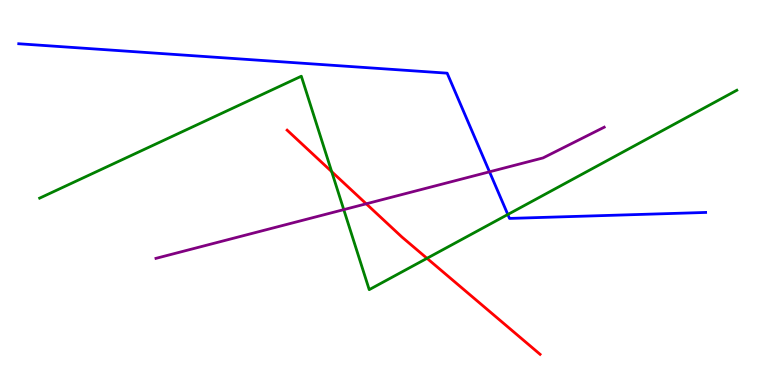[{'lines': ['blue', 'red'], 'intersections': []}, {'lines': ['green', 'red'], 'intersections': [{'x': 4.28, 'y': 5.54}, {'x': 5.51, 'y': 3.29}]}, {'lines': ['purple', 'red'], 'intersections': [{'x': 4.73, 'y': 4.71}]}, {'lines': ['blue', 'green'], 'intersections': [{'x': 6.55, 'y': 4.43}]}, {'lines': ['blue', 'purple'], 'intersections': [{'x': 6.32, 'y': 5.54}]}, {'lines': ['green', 'purple'], 'intersections': [{'x': 4.44, 'y': 4.56}]}]